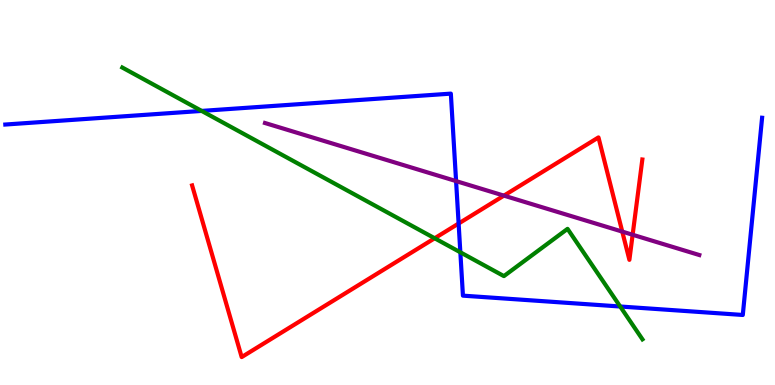[{'lines': ['blue', 'red'], 'intersections': [{'x': 5.92, 'y': 4.19}]}, {'lines': ['green', 'red'], 'intersections': [{'x': 5.61, 'y': 3.81}]}, {'lines': ['purple', 'red'], 'intersections': [{'x': 6.5, 'y': 4.92}, {'x': 8.03, 'y': 3.98}, {'x': 8.16, 'y': 3.9}]}, {'lines': ['blue', 'green'], 'intersections': [{'x': 2.6, 'y': 7.12}, {'x': 5.94, 'y': 3.45}, {'x': 8.0, 'y': 2.04}]}, {'lines': ['blue', 'purple'], 'intersections': [{'x': 5.88, 'y': 5.3}]}, {'lines': ['green', 'purple'], 'intersections': []}]